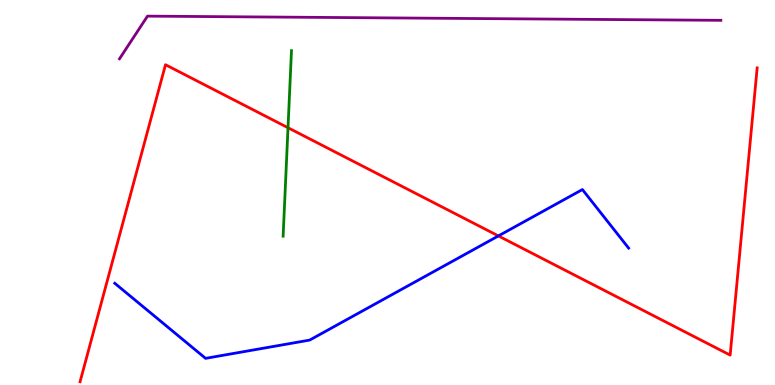[{'lines': ['blue', 'red'], 'intersections': [{'x': 6.43, 'y': 3.87}]}, {'lines': ['green', 'red'], 'intersections': [{'x': 3.72, 'y': 6.68}]}, {'lines': ['purple', 'red'], 'intersections': []}, {'lines': ['blue', 'green'], 'intersections': []}, {'lines': ['blue', 'purple'], 'intersections': []}, {'lines': ['green', 'purple'], 'intersections': []}]